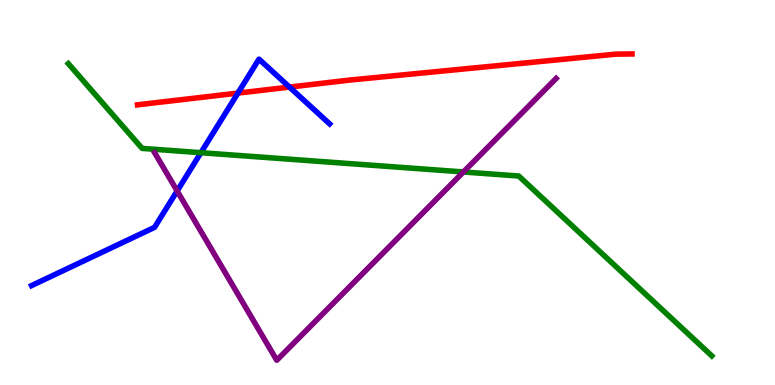[{'lines': ['blue', 'red'], 'intersections': [{'x': 3.07, 'y': 7.58}, {'x': 3.74, 'y': 7.74}]}, {'lines': ['green', 'red'], 'intersections': []}, {'lines': ['purple', 'red'], 'intersections': []}, {'lines': ['blue', 'green'], 'intersections': [{'x': 2.59, 'y': 6.03}]}, {'lines': ['blue', 'purple'], 'intersections': [{'x': 2.29, 'y': 5.04}]}, {'lines': ['green', 'purple'], 'intersections': [{'x': 5.98, 'y': 5.53}]}]